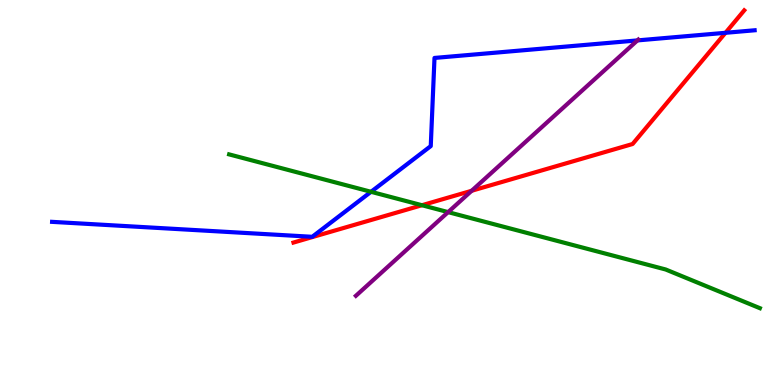[{'lines': ['blue', 'red'], 'intersections': [{'x': 9.36, 'y': 9.15}]}, {'lines': ['green', 'red'], 'intersections': [{'x': 5.44, 'y': 4.67}]}, {'lines': ['purple', 'red'], 'intersections': [{'x': 6.09, 'y': 5.04}]}, {'lines': ['blue', 'green'], 'intersections': [{'x': 4.79, 'y': 5.02}]}, {'lines': ['blue', 'purple'], 'intersections': [{'x': 8.22, 'y': 8.95}]}, {'lines': ['green', 'purple'], 'intersections': [{'x': 5.78, 'y': 4.49}]}]